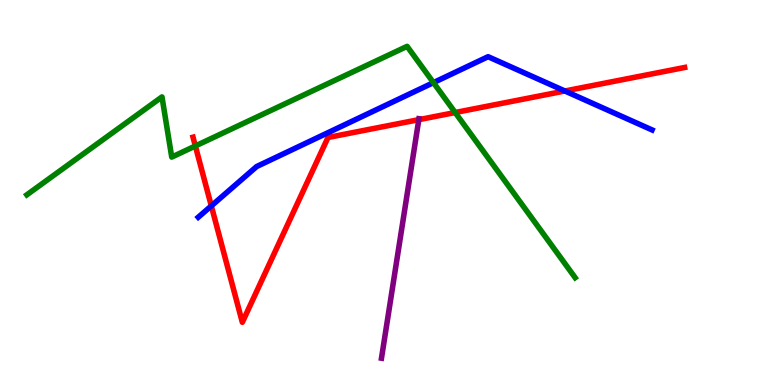[{'lines': ['blue', 'red'], 'intersections': [{'x': 2.73, 'y': 4.65}, {'x': 7.29, 'y': 7.64}]}, {'lines': ['green', 'red'], 'intersections': [{'x': 2.52, 'y': 6.21}, {'x': 5.87, 'y': 7.08}]}, {'lines': ['purple', 'red'], 'intersections': [{'x': 5.4, 'y': 6.89}]}, {'lines': ['blue', 'green'], 'intersections': [{'x': 5.59, 'y': 7.85}]}, {'lines': ['blue', 'purple'], 'intersections': []}, {'lines': ['green', 'purple'], 'intersections': []}]